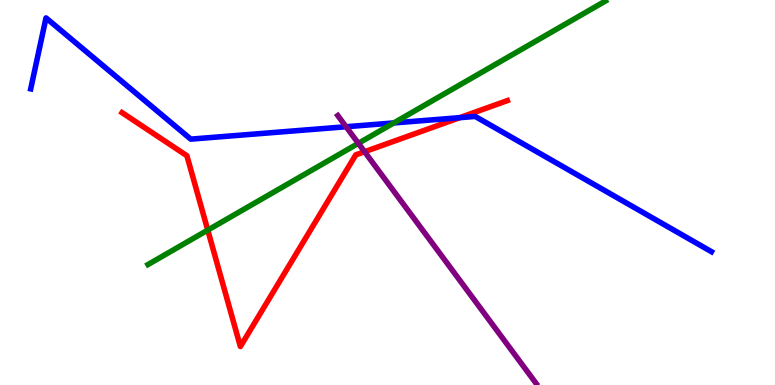[{'lines': ['blue', 'red'], 'intersections': [{'x': 5.93, 'y': 6.94}]}, {'lines': ['green', 'red'], 'intersections': [{'x': 2.68, 'y': 4.02}]}, {'lines': ['purple', 'red'], 'intersections': [{'x': 4.7, 'y': 6.06}]}, {'lines': ['blue', 'green'], 'intersections': [{'x': 5.08, 'y': 6.81}]}, {'lines': ['blue', 'purple'], 'intersections': [{'x': 4.47, 'y': 6.71}]}, {'lines': ['green', 'purple'], 'intersections': [{'x': 4.62, 'y': 6.28}]}]